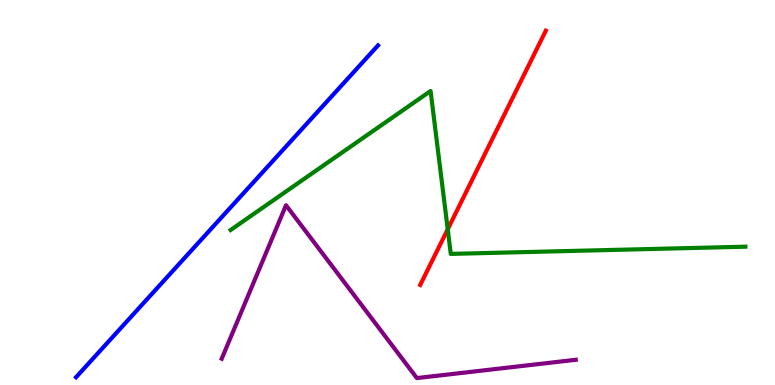[{'lines': ['blue', 'red'], 'intersections': []}, {'lines': ['green', 'red'], 'intersections': [{'x': 5.78, 'y': 4.04}]}, {'lines': ['purple', 'red'], 'intersections': []}, {'lines': ['blue', 'green'], 'intersections': []}, {'lines': ['blue', 'purple'], 'intersections': []}, {'lines': ['green', 'purple'], 'intersections': []}]